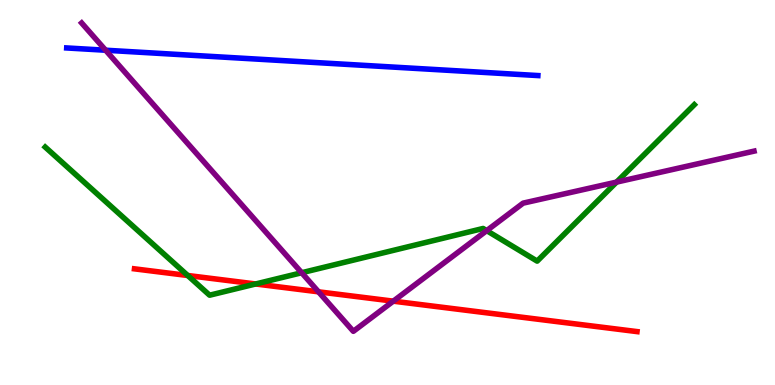[{'lines': ['blue', 'red'], 'intersections': []}, {'lines': ['green', 'red'], 'intersections': [{'x': 2.42, 'y': 2.84}, {'x': 3.3, 'y': 2.62}]}, {'lines': ['purple', 'red'], 'intersections': [{'x': 4.11, 'y': 2.42}, {'x': 5.07, 'y': 2.18}]}, {'lines': ['blue', 'green'], 'intersections': []}, {'lines': ['blue', 'purple'], 'intersections': [{'x': 1.36, 'y': 8.7}]}, {'lines': ['green', 'purple'], 'intersections': [{'x': 3.89, 'y': 2.92}, {'x': 6.28, 'y': 4.01}, {'x': 7.96, 'y': 5.27}]}]